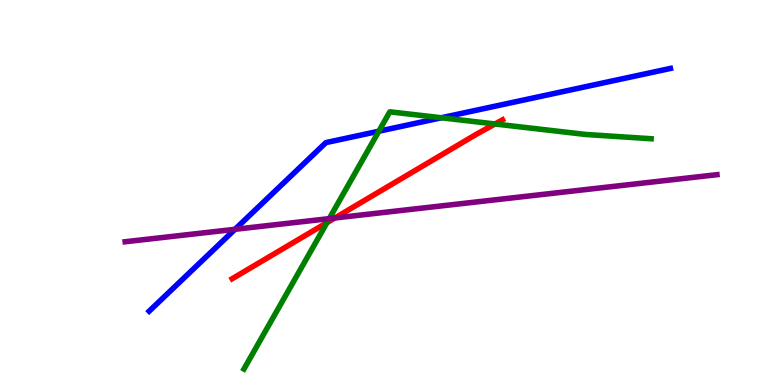[{'lines': ['blue', 'red'], 'intersections': []}, {'lines': ['green', 'red'], 'intersections': [{'x': 4.22, 'y': 4.22}, {'x': 6.39, 'y': 6.78}]}, {'lines': ['purple', 'red'], 'intersections': [{'x': 4.32, 'y': 4.34}]}, {'lines': ['blue', 'green'], 'intersections': [{'x': 4.89, 'y': 6.59}, {'x': 5.69, 'y': 6.94}]}, {'lines': ['blue', 'purple'], 'intersections': [{'x': 3.03, 'y': 4.04}]}, {'lines': ['green', 'purple'], 'intersections': [{'x': 4.25, 'y': 4.32}]}]